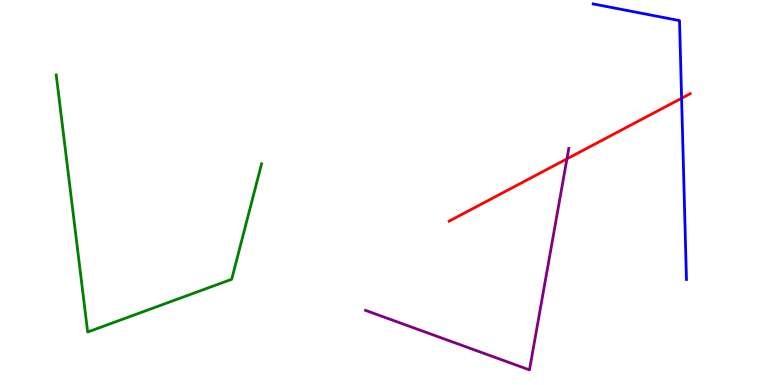[{'lines': ['blue', 'red'], 'intersections': [{'x': 8.79, 'y': 7.45}]}, {'lines': ['green', 'red'], 'intersections': []}, {'lines': ['purple', 'red'], 'intersections': [{'x': 7.32, 'y': 5.87}]}, {'lines': ['blue', 'green'], 'intersections': []}, {'lines': ['blue', 'purple'], 'intersections': []}, {'lines': ['green', 'purple'], 'intersections': []}]